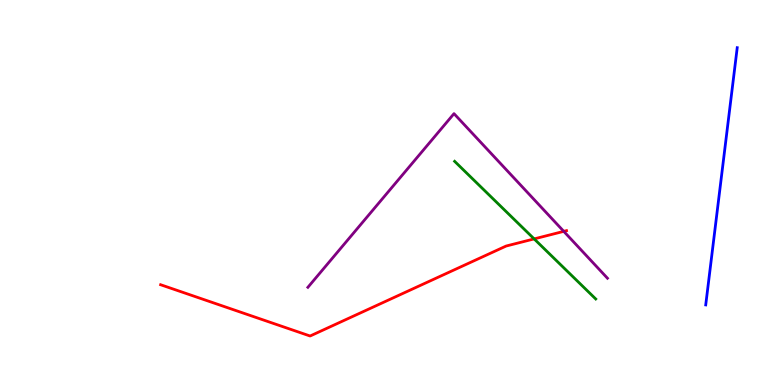[{'lines': ['blue', 'red'], 'intersections': []}, {'lines': ['green', 'red'], 'intersections': [{'x': 6.89, 'y': 3.79}]}, {'lines': ['purple', 'red'], 'intersections': [{'x': 7.27, 'y': 3.99}]}, {'lines': ['blue', 'green'], 'intersections': []}, {'lines': ['blue', 'purple'], 'intersections': []}, {'lines': ['green', 'purple'], 'intersections': []}]